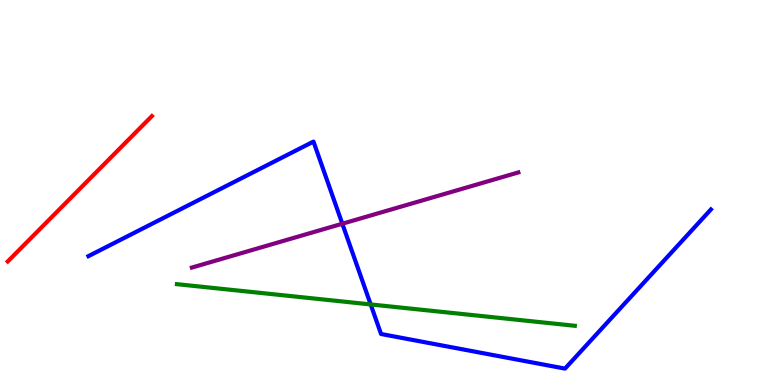[{'lines': ['blue', 'red'], 'intersections': []}, {'lines': ['green', 'red'], 'intersections': []}, {'lines': ['purple', 'red'], 'intersections': []}, {'lines': ['blue', 'green'], 'intersections': [{'x': 4.78, 'y': 2.09}]}, {'lines': ['blue', 'purple'], 'intersections': [{'x': 4.42, 'y': 4.19}]}, {'lines': ['green', 'purple'], 'intersections': []}]